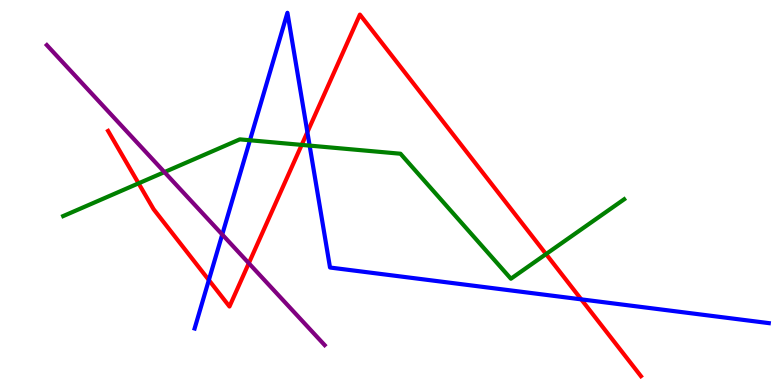[{'lines': ['blue', 'red'], 'intersections': [{'x': 2.69, 'y': 2.73}, {'x': 3.97, 'y': 6.57}, {'x': 7.5, 'y': 2.22}]}, {'lines': ['green', 'red'], 'intersections': [{'x': 1.79, 'y': 5.24}, {'x': 3.89, 'y': 6.24}, {'x': 7.05, 'y': 3.4}]}, {'lines': ['purple', 'red'], 'intersections': [{'x': 3.21, 'y': 3.16}]}, {'lines': ['blue', 'green'], 'intersections': [{'x': 3.23, 'y': 6.36}, {'x': 4.0, 'y': 6.22}]}, {'lines': ['blue', 'purple'], 'intersections': [{'x': 2.87, 'y': 3.91}]}, {'lines': ['green', 'purple'], 'intersections': [{'x': 2.12, 'y': 5.53}]}]